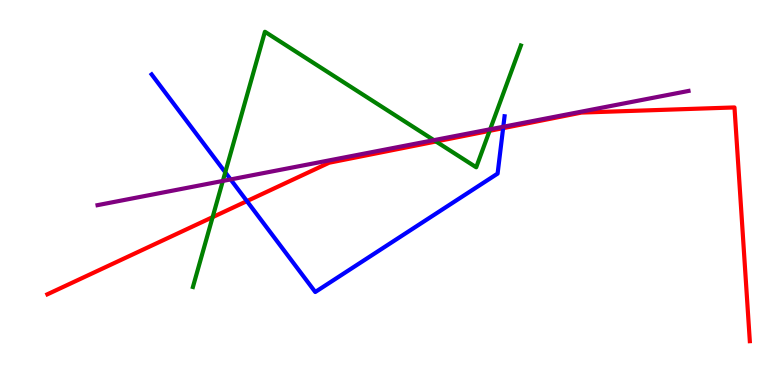[{'lines': ['blue', 'red'], 'intersections': [{'x': 3.19, 'y': 4.78}, {'x': 6.49, 'y': 6.67}]}, {'lines': ['green', 'red'], 'intersections': [{'x': 2.74, 'y': 4.36}, {'x': 5.63, 'y': 6.33}, {'x': 6.32, 'y': 6.6}]}, {'lines': ['purple', 'red'], 'intersections': []}, {'lines': ['blue', 'green'], 'intersections': [{'x': 2.91, 'y': 5.52}]}, {'lines': ['blue', 'purple'], 'intersections': [{'x': 2.98, 'y': 5.34}, {'x': 6.49, 'y': 6.71}]}, {'lines': ['green', 'purple'], 'intersections': [{'x': 2.88, 'y': 5.3}, {'x': 5.6, 'y': 6.36}, {'x': 6.32, 'y': 6.64}]}]